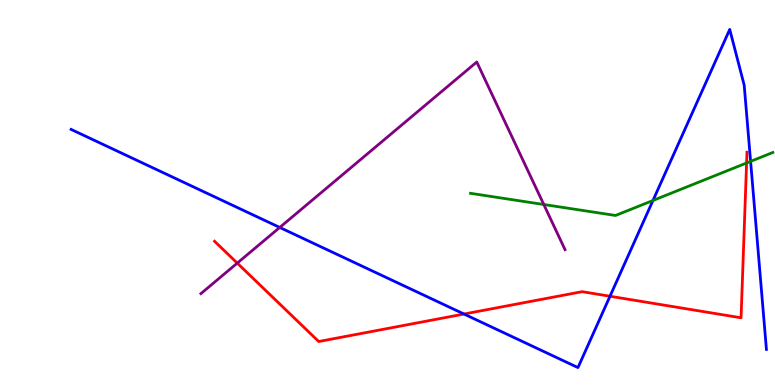[{'lines': ['blue', 'red'], 'intersections': [{'x': 5.99, 'y': 1.84}, {'x': 7.87, 'y': 2.31}]}, {'lines': ['green', 'red'], 'intersections': [{'x': 9.63, 'y': 5.77}]}, {'lines': ['purple', 'red'], 'intersections': [{'x': 3.06, 'y': 3.17}]}, {'lines': ['blue', 'green'], 'intersections': [{'x': 8.43, 'y': 4.79}, {'x': 9.69, 'y': 5.81}]}, {'lines': ['blue', 'purple'], 'intersections': [{'x': 3.61, 'y': 4.09}]}, {'lines': ['green', 'purple'], 'intersections': [{'x': 7.02, 'y': 4.69}]}]